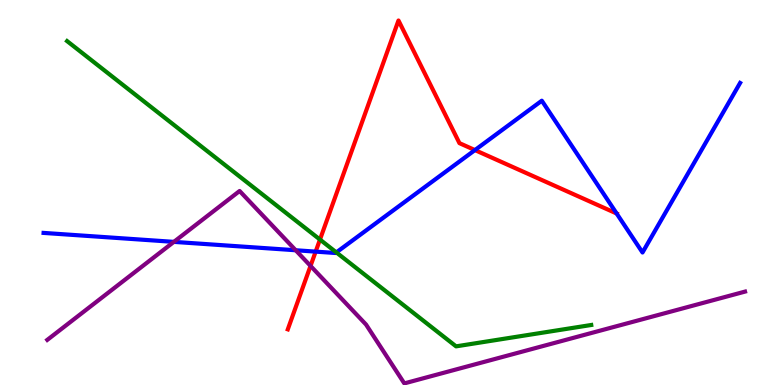[{'lines': ['blue', 'red'], 'intersections': [{'x': 4.07, 'y': 3.46}, {'x': 6.13, 'y': 6.1}, {'x': 7.96, 'y': 4.45}]}, {'lines': ['green', 'red'], 'intersections': [{'x': 4.13, 'y': 3.78}]}, {'lines': ['purple', 'red'], 'intersections': [{'x': 4.01, 'y': 3.09}]}, {'lines': ['blue', 'green'], 'intersections': [{'x': 4.34, 'y': 3.44}]}, {'lines': ['blue', 'purple'], 'intersections': [{'x': 2.24, 'y': 3.72}, {'x': 3.82, 'y': 3.5}]}, {'lines': ['green', 'purple'], 'intersections': []}]